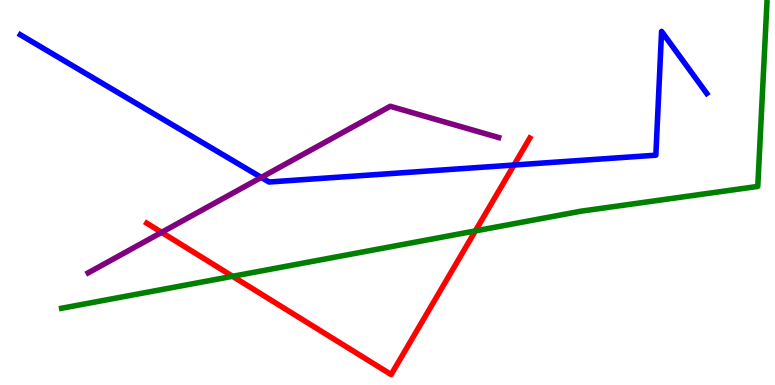[{'lines': ['blue', 'red'], 'intersections': [{'x': 6.63, 'y': 5.71}]}, {'lines': ['green', 'red'], 'intersections': [{'x': 3.0, 'y': 2.82}, {'x': 6.13, 'y': 4.0}]}, {'lines': ['purple', 'red'], 'intersections': [{'x': 2.09, 'y': 3.96}]}, {'lines': ['blue', 'green'], 'intersections': []}, {'lines': ['blue', 'purple'], 'intersections': [{'x': 3.37, 'y': 5.39}]}, {'lines': ['green', 'purple'], 'intersections': []}]